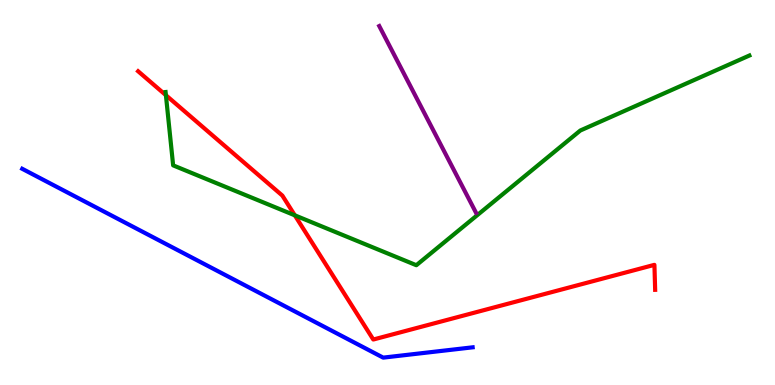[{'lines': ['blue', 'red'], 'intersections': []}, {'lines': ['green', 'red'], 'intersections': [{'x': 2.14, 'y': 7.53}, {'x': 3.8, 'y': 4.41}]}, {'lines': ['purple', 'red'], 'intersections': []}, {'lines': ['blue', 'green'], 'intersections': []}, {'lines': ['blue', 'purple'], 'intersections': []}, {'lines': ['green', 'purple'], 'intersections': []}]